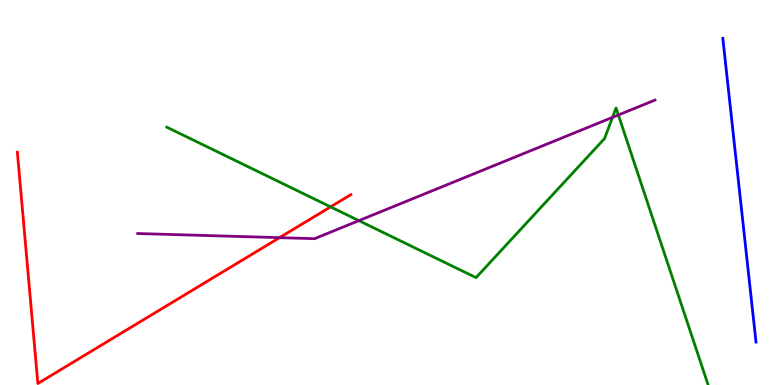[{'lines': ['blue', 'red'], 'intersections': []}, {'lines': ['green', 'red'], 'intersections': [{'x': 4.27, 'y': 4.63}]}, {'lines': ['purple', 'red'], 'intersections': [{'x': 3.61, 'y': 3.83}]}, {'lines': ['blue', 'green'], 'intersections': []}, {'lines': ['blue', 'purple'], 'intersections': []}, {'lines': ['green', 'purple'], 'intersections': [{'x': 4.63, 'y': 4.27}, {'x': 7.9, 'y': 6.95}, {'x': 7.98, 'y': 7.01}]}]